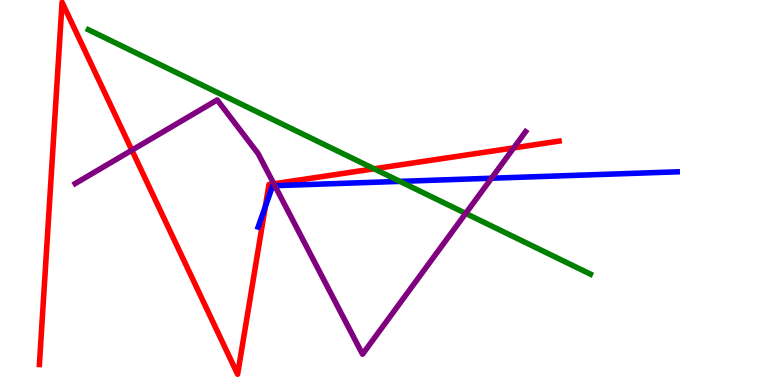[{'lines': ['blue', 'red'], 'intersections': [{'x': 3.42, 'y': 4.63}]}, {'lines': ['green', 'red'], 'intersections': [{'x': 4.83, 'y': 5.62}]}, {'lines': ['purple', 'red'], 'intersections': [{'x': 1.7, 'y': 6.1}, {'x': 3.53, 'y': 5.23}, {'x': 6.63, 'y': 6.16}]}, {'lines': ['blue', 'green'], 'intersections': [{'x': 5.16, 'y': 5.29}]}, {'lines': ['blue', 'purple'], 'intersections': [{'x': 3.55, 'y': 5.18}, {'x': 6.34, 'y': 5.37}]}, {'lines': ['green', 'purple'], 'intersections': [{'x': 6.01, 'y': 4.46}]}]